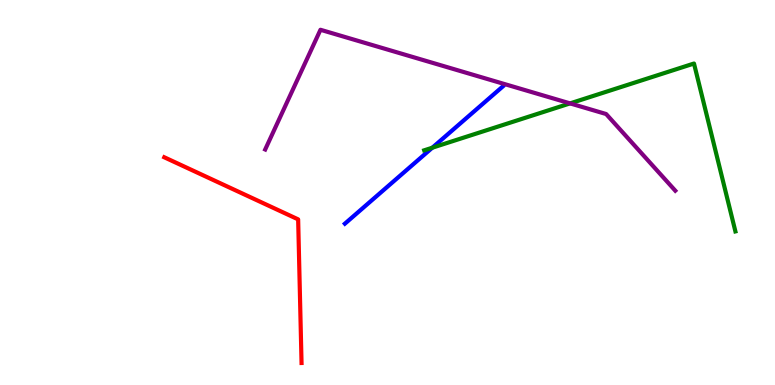[{'lines': ['blue', 'red'], 'intersections': []}, {'lines': ['green', 'red'], 'intersections': []}, {'lines': ['purple', 'red'], 'intersections': []}, {'lines': ['blue', 'green'], 'intersections': [{'x': 5.58, 'y': 6.16}]}, {'lines': ['blue', 'purple'], 'intersections': []}, {'lines': ['green', 'purple'], 'intersections': [{'x': 7.36, 'y': 7.31}]}]